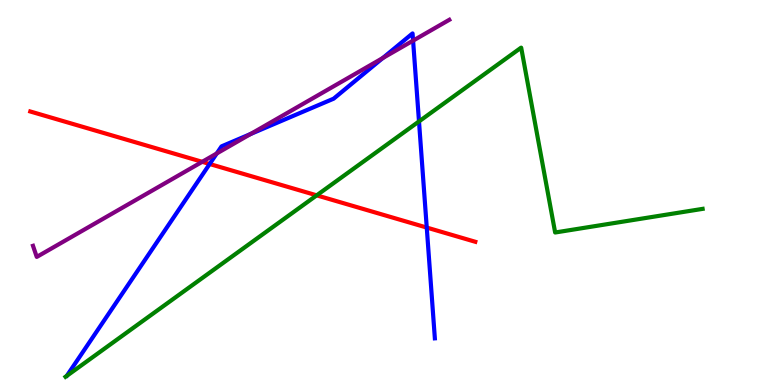[{'lines': ['blue', 'red'], 'intersections': [{'x': 2.71, 'y': 5.74}, {'x': 5.51, 'y': 4.09}]}, {'lines': ['green', 'red'], 'intersections': [{'x': 4.09, 'y': 4.93}]}, {'lines': ['purple', 'red'], 'intersections': [{'x': 2.61, 'y': 5.8}]}, {'lines': ['blue', 'green'], 'intersections': [{'x': 5.41, 'y': 6.85}]}, {'lines': ['blue', 'purple'], 'intersections': [{'x': 2.8, 'y': 6.01}, {'x': 3.23, 'y': 6.52}, {'x': 4.94, 'y': 8.49}, {'x': 5.33, 'y': 8.94}]}, {'lines': ['green', 'purple'], 'intersections': []}]